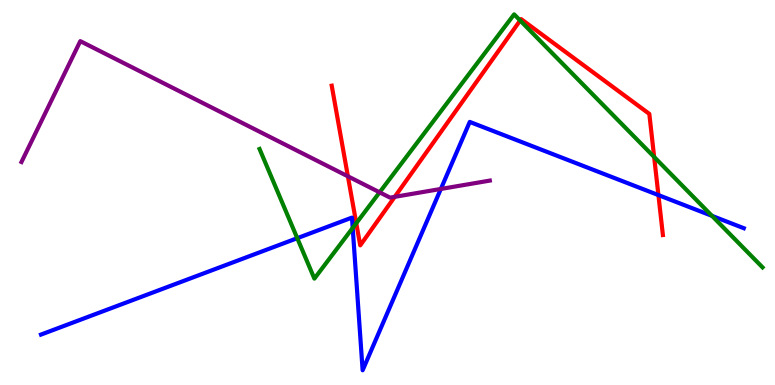[{'lines': ['blue', 'red'], 'intersections': [{'x': 8.5, 'y': 4.93}]}, {'lines': ['green', 'red'], 'intersections': [{'x': 4.6, 'y': 4.2}, {'x': 6.71, 'y': 9.47}, {'x': 8.44, 'y': 5.92}]}, {'lines': ['purple', 'red'], 'intersections': [{'x': 4.49, 'y': 5.42}, {'x': 5.09, 'y': 4.89}]}, {'lines': ['blue', 'green'], 'intersections': [{'x': 3.84, 'y': 3.81}, {'x': 4.55, 'y': 4.08}, {'x': 9.19, 'y': 4.39}]}, {'lines': ['blue', 'purple'], 'intersections': [{'x': 5.69, 'y': 5.09}]}, {'lines': ['green', 'purple'], 'intersections': [{'x': 4.9, 'y': 5.0}]}]